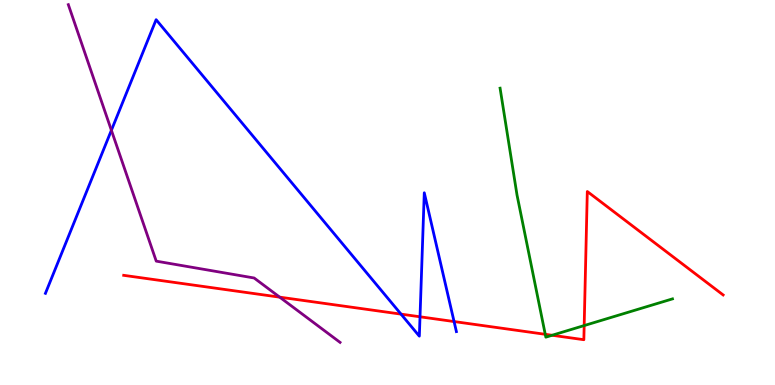[{'lines': ['blue', 'red'], 'intersections': [{'x': 5.17, 'y': 1.84}, {'x': 5.42, 'y': 1.77}, {'x': 5.86, 'y': 1.65}]}, {'lines': ['green', 'red'], 'intersections': [{'x': 7.04, 'y': 1.32}, {'x': 7.12, 'y': 1.29}, {'x': 7.54, 'y': 1.54}]}, {'lines': ['purple', 'red'], 'intersections': [{'x': 3.61, 'y': 2.28}]}, {'lines': ['blue', 'green'], 'intersections': []}, {'lines': ['blue', 'purple'], 'intersections': [{'x': 1.44, 'y': 6.62}]}, {'lines': ['green', 'purple'], 'intersections': []}]